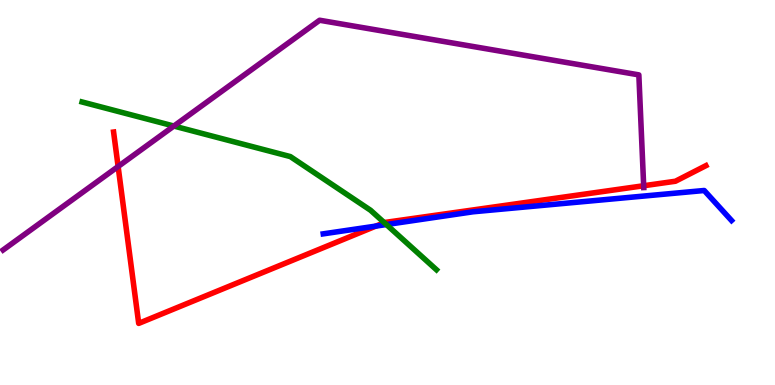[{'lines': ['blue', 'red'], 'intersections': [{'x': 4.85, 'y': 4.13}]}, {'lines': ['green', 'red'], 'intersections': [{'x': 4.96, 'y': 4.22}]}, {'lines': ['purple', 'red'], 'intersections': [{'x': 1.52, 'y': 5.68}, {'x': 8.31, 'y': 5.18}]}, {'lines': ['blue', 'green'], 'intersections': [{'x': 4.99, 'y': 4.17}]}, {'lines': ['blue', 'purple'], 'intersections': []}, {'lines': ['green', 'purple'], 'intersections': [{'x': 2.24, 'y': 6.73}]}]